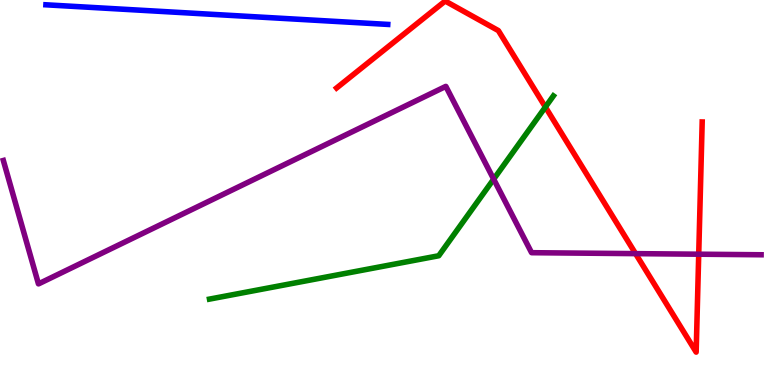[{'lines': ['blue', 'red'], 'intersections': []}, {'lines': ['green', 'red'], 'intersections': [{'x': 7.04, 'y': 7.22}]}, {'lines': ['purple', 'red'], 'intersections': [{'x': 8.2, 'y': 3.41}, {'x': 9.02, 'y': 3.4}]}, {'lines': ['blue', 'green'], 'intersections': []}, {'lines': ['blue', 'purple'], 'intersections': []}, {'lines': ['green', 'purple'], 'intersections': [{'x': 6.37, 'y': 5.35}]}]